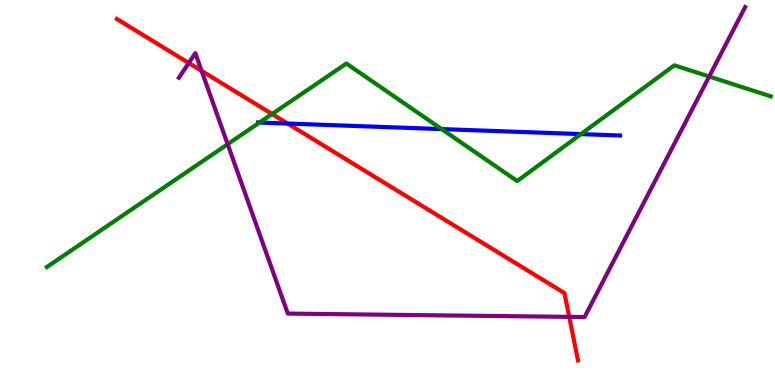[{'lines': ['blue', 'red'], 'intersections': [{'x': 3.71, 'y': 6.79}]}, {'lines': ['green', 'red'], 'intersections': [{'x': 3.51, 'y': 7.04}]}, {'lines': ['purple', 'red'], 'intersections': [{'x': 2.44, 'y': 8.36}, {'x': 2.6, 'y': 8.16}, {'x': 7.34, 'y': 1.77}]}, {'lines': ['blue', 'green'], 'intersections': [{'x': 3.35, 'y': 6.82}, {'x': 5.7, 'y': 6.65}, {'x': 7.5, 'y': 6.52}]}, {'lines': ['blue', 'purple'], 'intersections': []}, {'lines': ['green', 'purple'], 'intersections': [{'x': 2.94, 'y': 6.25}, {'x': 9.15, 'y': 8.01}]}]